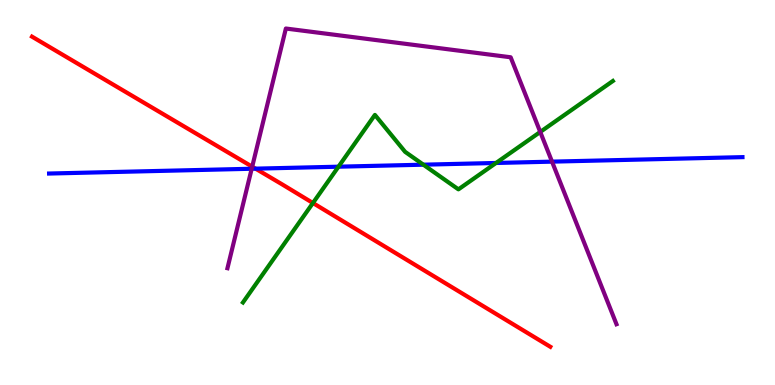[{'lines': ['blue', 'red'], 'intersections': [{'x': 3.3, 'y': 5.62}]}, {'lines': ['green', 'red'], 'intersections': [{'x': 4.04, 'y': 4.73}]}, {'lines': ['purple', 'red'], 'intersections': [{'x': 3.25, 'y': 5.67}]}, {'lines': ['blue', 'green'], 'intersections': [{'x': 4.37, 'y': 5.67}, {'x': 5.46, 'y': 5.72}, {'x': 6.4, 'y': 5.77}]}, {'lines': ['blue', 'purple'], 'intersections': [{'x': 3.25, 'y': 5.62}, {'x': 7.12, 'y': 5.8}]}, {'lines': ['green', 'purple'], 'intersections': [{'x': 6.97, 'y': 6.57}]}]